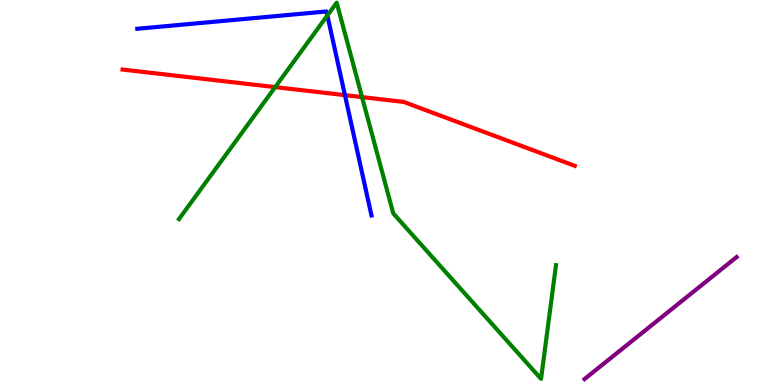[{'lines': ['blue', 'red'], 'intersections': [{'x': 4.45, 'y': 7.53}]}, {'lines': ['green', 'red'], 'intersections': [{'x': 3.55, 'y': 7.74}, {'x': 4.67, 'y': 7.48}]}, {'lines': ['purple', 'red'], 'intersections': []}, {'lines': ['blue', 'green'], 'intersections': [{'x': 4.22, 'y': 9.6}]}, {'lines': ['blue', 'purple'], 'intersections': []}, {'lines': ['green', 'purple'], 'intersections': []}]